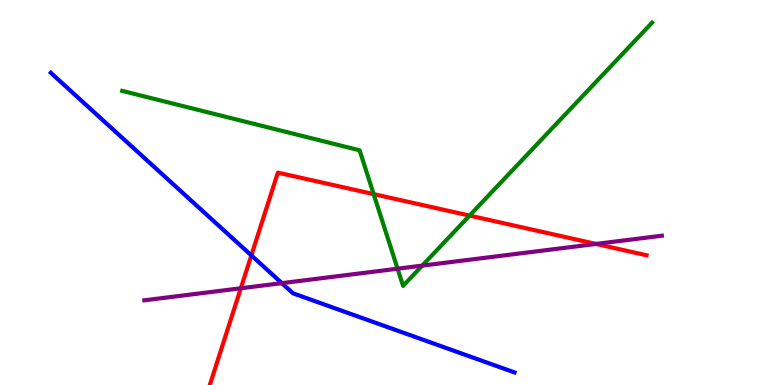[{'lines': ['blue', 'red'], 'intersections': [{'x': 3.24, 'y': 3.37}]}, {'lines': ['green', 'red'], 'intersections': [{'x': 4.82, 'y': 4.96}, {'x': 6.06, 'y': 4.4}]}, {'lines': ['purple', 'red'], 'intersections': [{'x': 3.11, 'y': 2.51}, {'x': 7.69, 'y': 3.66}]}, {'lines': ['blue', 'green'], 'intersections': []}, {'lines': ['blue', 'purple'], 'intersections': [{'x': 3.64, 'y': 2.65}]}, {'lines': ['green', 'purple'], 'intersections': [{'x': 5.13, 'y': 3.02}, {'x': 5.45, 'y': 3.1}]}]